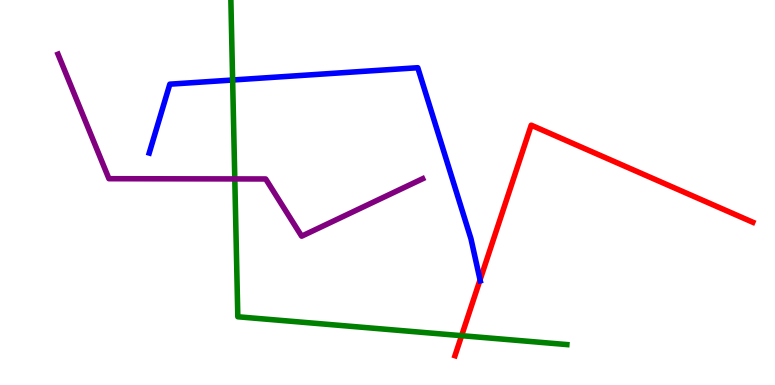[{'lines': ['blue', 'red'], 'intersections': [{'x': 6.19, 'y': 2.73}]}, {'lines': ['green', 'red'], 'intersections': [{'x': 5.96, 'y': 1.28}]}, {'lines': ['purple', 'red'], 'intersections': []}, {'lines': ['blue', 'green'], 'intersections': [{'x': 3.0, 'y': 7.92}]}, {'lines': ['blue', 'purple'], 'intersections': []}, {'lines': ['green', 'purple'], 'intersections': [{'x': 3.03, 'y': 5.35}]}]